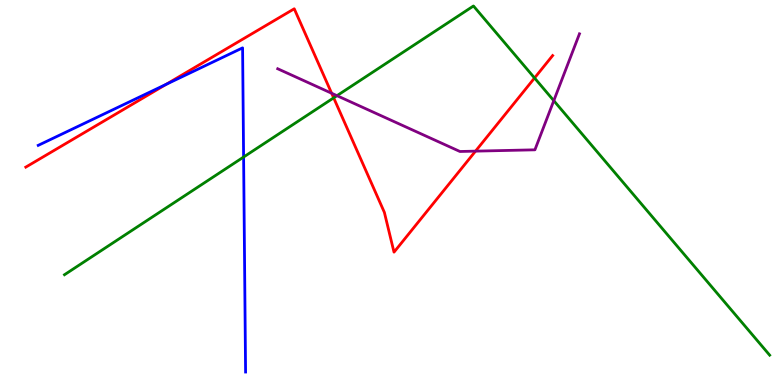[{'lines': ['blue', 'red'], 'intersections': [{'x': 2.14, 'y': 7.81}]}, {'lines': ['green', 'red'], 'intersections': [{'x': 4.31, 'y': 7.46}, {'x': 6.9, 'y': 7.97}]}, {'lines': ['purple', 'red'], 'intersections': [{'x': 4.28, 'y': 7.58}, {'x': 6.14, 'y': 6.07}]}, {'lines': ['blue', 'green'], 'intersections': [{'x': 3.14, 'y': 5.92}]}, {'lines': ['blue', 'purple'], 'intersections': []}, {'lines': ['green', 'purple'], 'intersections': [{'x': 4.35, 'y': 7.51}, {'x': 7.15, 'y': 7.39}]}]